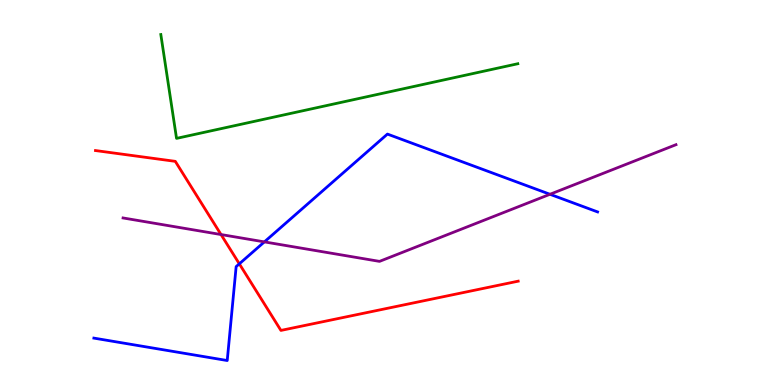[{'lines': ['blue', 'red'], 'intersections': [{'x': 3.09, 'y': 3.15}]}, {'lines': ['green', 'red'], 'intersections': []}, {'lines': ['purple', 'red'], 'intersections': [{'x': 2.85, 'y': 3.91}]}, {'lines': ['blue', 'green'], 'intersections': []}, {'lines': ['blue', 'purple'], 'intersections': [{'x': 3.41, 'y': 3.72}, {'x': 7.1, 'y': 4.95}]}, {'lines': ['green', 'purple'], 'intersections': []}]